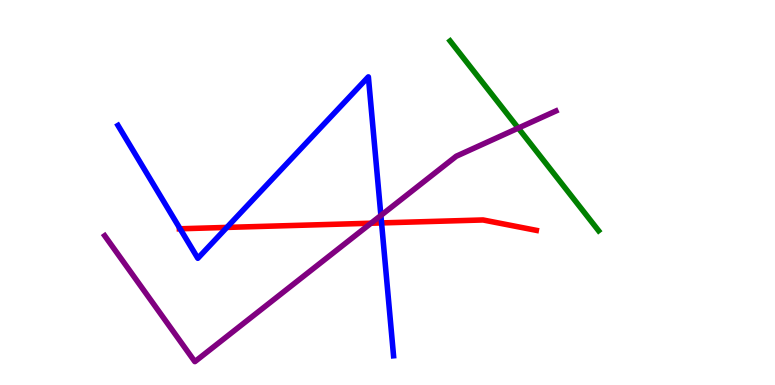[{'lines': ['blue', 'red'], 'intersections': [{'x': 2.32, 'y': 4.06}, {'x': 2.93, 'y': 4.09}, {'x': 4.92, 'y': 4.21}]}, {'lines': ['green', 'red'], 'intersections': []}, {'lines': ['purple', 'red'], 'intersections': [{'x': 4.79, 'y': 4.2}]}, {'lines': ['blue', 'green'], 'intersections': []}, {'lines': ['blue', 'purple'], 'intersections': [{'x': 4.91, 'y': 4.4}]}, {'lines': ['green', 'purple'], 'intersections': [{'x': 6.69, 'y': 6.67}]}]